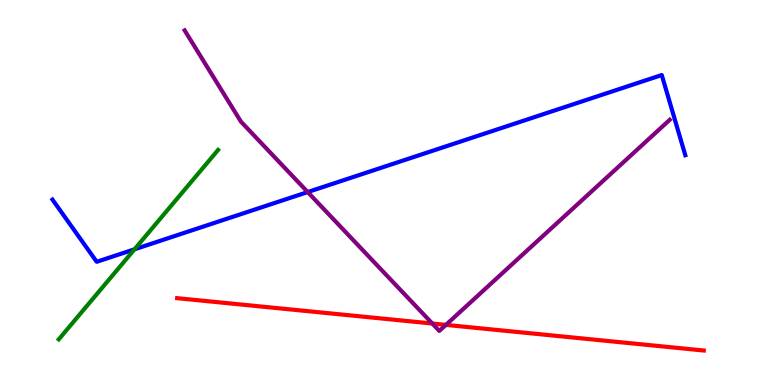[{'lines': ['blue', 'red'], 'intersections': []}, {'lines': ['green', 'red'], 'intersections': []}, {'lines': ['purple', 'red'], 'intersections': [{'x': 5.58, 'y': 1.6}, {'x': 5.75, 'y': 1.56}]}, {'lines': ['blue', 'green'], 'intersections': [{'x': 1.74, 'y': 3.52}]}, {'lines': ['blue', 'purple'], 'intersections': [{'x': 3.97, 'y': 5.01}]}, {'lines': ['green', 'purple'], 'intersections': []}]